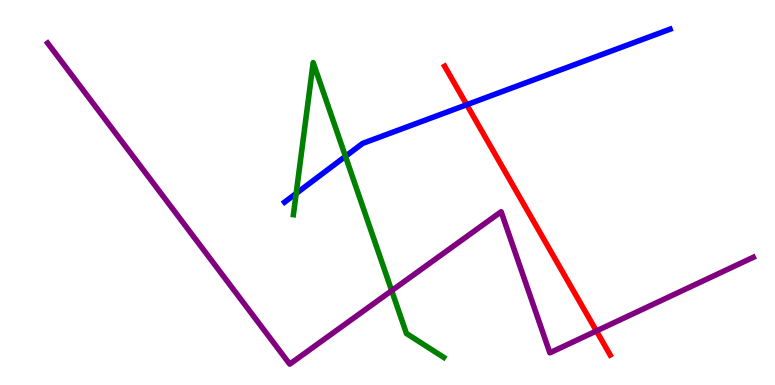[{'lines': ['blue', 'red'], 'intersections': [{'x': 6.02, 'y': 7.28}]}, {'lines': ['green', 'red'], 'intersections': []}, {'lines': ['purple', 'red'], 'intersections': [{'x': 7.7, 'y': 1.4}]}, {'lines': ['blue', 'green'], 'intersections': [{'x': 3.82, 'y': 4.98}, {'x': 4.46, 'y': 5.94}]}, {'lines': ['blue', 'purple'], 'intersections': []}, {'lines': ['green', 'purple'], 'intersections': [{'x': 5.05, 'y': 2.45}]}]